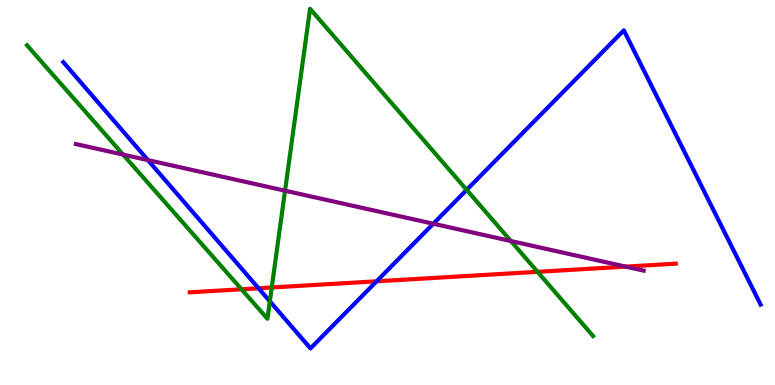[{'lines': ['blue', 'red'], 'intersections': [{'x': 3.34, 'y': 2.51}, {'x': 4.86, 'y': 2.69}]}, {'lines': ['green', 'red'], 'intersections': [{'x': 3.12, 'y': 2.49}, {'x': 3.51, 'y': 2.53}, {'x': 6.94, 'y': 2.94}]}, {'lines': ['purple', 'red'], 'intersections': [{'x': 8.07, 'y': 3.07}]}, {'lines': ['blue', 'green'], 'intersections': [{'x': 3.48, 'y': 2.17}, {'x': 6.02, 'y': 5.07}]}, {'lines': ['blue', 'purple'], 'intersections': [{'x': 1.91, 'y': 5.84}, {'x': 5.59, 'y': 4.19}]}, {'lines': ['green', 'purple'], 'intersections': [{'x': 1.59, 'y': 5.98}, {'x': 3.68, 'y': 5.05}, {'x': 6.59, 'y': 3.74}]}]